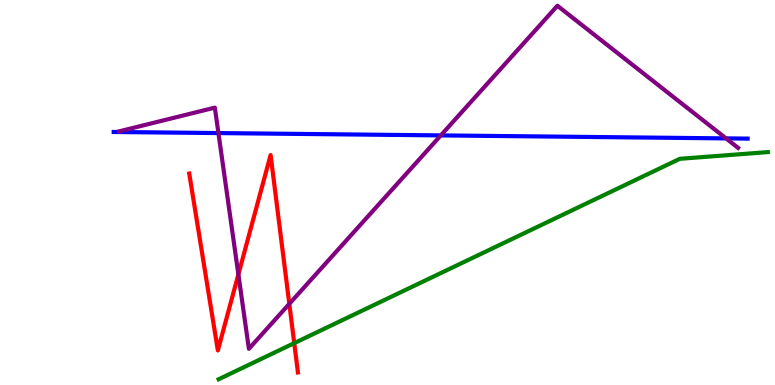[{'lines': ['blue', 'red'], 'intersections': []}, {'lines': ['green', 'red'], 'intersections': [{'x': 3.8, 'y': 1.09}]}, {'lines': ['purple', 'red'], 'intersections': [{'x': 3.08, 'y': 2.87}, {'x': 3.73, 'y': 2.11}]}, {'lines': ['blue', 'green'], 'intersections': []}, {'lines': ['blue', 'purple'], 'intersections': [{'x': 2.82, 'y': 6.54}, {'x': 5.69, 'y': 6.48}, {'x': 9.37, 'y': 6.41}]}, {'lines': ['green', 'purple'], 'intersections': []}]